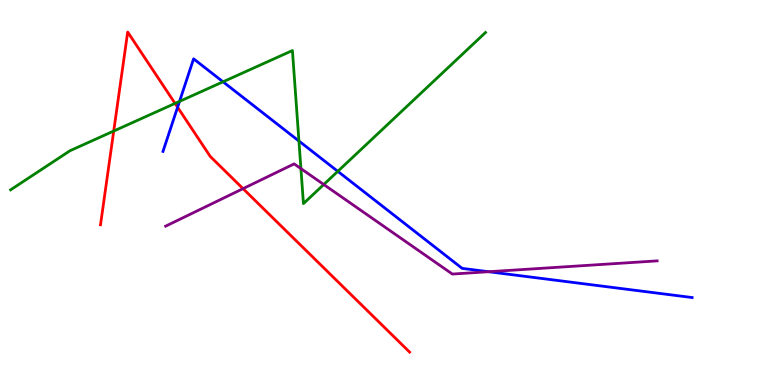[{'lines': ['blue', 'red'], 'intersections': [{'x': 2.29, 'y': 7.21}]}, {'lines': ['green', 'red'], 'intersections': [{'x': 1.47, 'y': 6.6}, {'x': 2.26, 'y': 7.31}]}, {'lines': ['purple', 'red'], 'intersections': [{'x': 3.14, 'y': 5.1}]}, {'lines': ['blue', 'green'], 'intersections': [{'x': 2.32, 'y': 7.37}, {'x': 2.88, 'y': 7.88}, {'x': 3.86, 'y': 6.34}, {'x': 4.36, 'y': 5.55}]}, {'lines': ['blue', 'purple'], 'intersections': [{'x': 6.31, 'y': 2.94}]}, {'lines': ['green', 'purple'], 'intersections': [{'x': 3.88, 'y': 5.62}, {'x': 4.18, 'y': 5.21}]}]